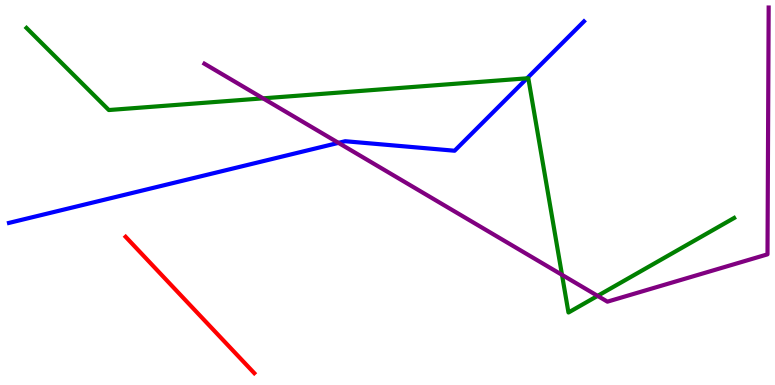[{'lines': ['blue', 'red'], 'intersections': []}, {'lines': ['green', 'red'], 'intersections': []}, {'lines': ['purple', 'red'], 'intersections': []}, {'lines': ['blue', 'green'], 'intersections': [{'x': 6.8, 'y': 7.97}]}, {'lines': ['blue', 'purple'], 'intersections': [{'x': 4.37, 'y': 6.29}]}, {'lines': ['green', 'purple'], 'intersections': [{'x': 3.39, 'y': 7.45}, {'x': 7.25, 'y': 2.86}, {'x': 7.71, 'y': 2.31}]}]